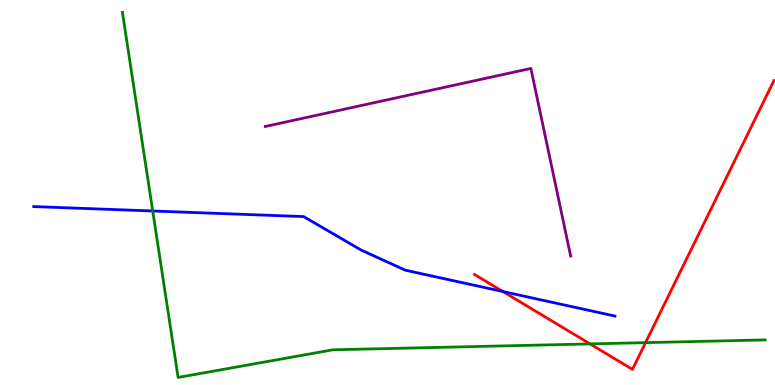[{'lines': ['blue', 'red'], 'intersections': [{'x': 6.49, 'y': 2.43}]}, {'lines': ['green', 'red'], 'intersections': [{'x': 7.61, 'y': 1.07}, {'x': 8.33, 'y': 1.1}]}, {'lines': ['purple', 'red'], 'intersections': []}, {'lines': ['blue', 'green'], 'intersections': [{'x': 1.97, 'y': 4.52}]}, {'lines': ['blue', 'purple'], 'intersections': []}, {'lines': ['green', 'purple'], 'intersections': []}]